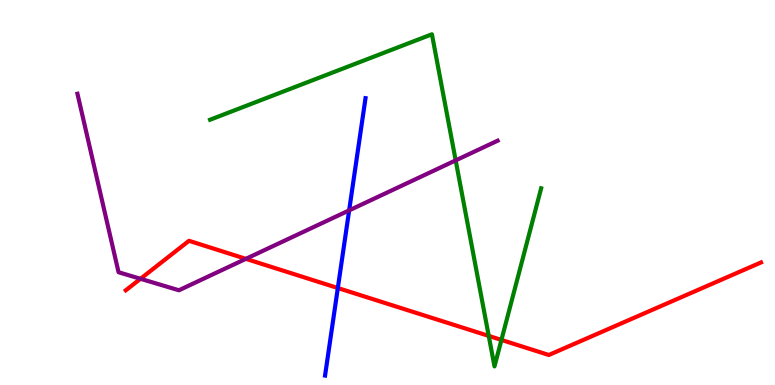[{'lines': ['blue', 'red'], 'intersections': [{'x': 4.36, 'y': 2.52}]}, {'lines': ['green', 'red'], 'intersections': [{'x': 6.31, 'y': 1.28}, {'x': 6.47, 'y': 1.17}]}, {'lines': ['purple', 'red'], 'intersections': [{'x': 1.81, 'y': 2.76}, {'x': 3.17, 'y': 3.28}]}, {'lines': ['blue', 'green'], 'intersections': []}, {'lines': ['blue', 'purple'], 'intersections': [{'x': 4.51, 'y': 4.54}]}, {'lines': ['green', 'purple'], 'intersections': [{'x': 5.88, 'y': 5.83}]}]